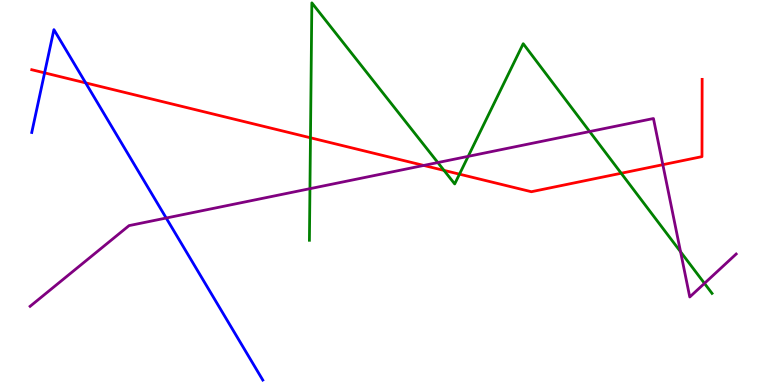[{'lines': ['blue', 'red'], 'intersections': [{'x': 0.575, 'y': 8.11}, {'x': 1.11, 'y': 7.85}]}, {'lines': ['green', 'red'], 'intersections': [{'x': 4.01, 'y': 6.42}, {'x': 5.73, 'y': 5.57}, {'x': 5.93, 'y': 5.48}, {'x': 8.02, 'y': 5.5}]}, {'lines': ['purple', 'red'], 'intersections': [{'x': 5.47, 'y': 5.7}, {'x': 8.55, 'y': 5.72}]}, {'lines': ['blue', 'green'], 'intersections': []}, {'lines': ['blue', 'purple'], 'intersections': [{'x': 2.14, 'y': 4.34}]}, {'lines': ['green', 'purple'], 'intersections': [{'x': 4.0, 'y': 5.1}, {'x': 5.65, 'y': 5.78}, {'x': 6.04, 'y': 5.94}, {'x': 7.61, 'y': 6.58}, {'x': 8.78, 'y': 3.46}, {'x': 9.09, 'y': 2.64}]}]